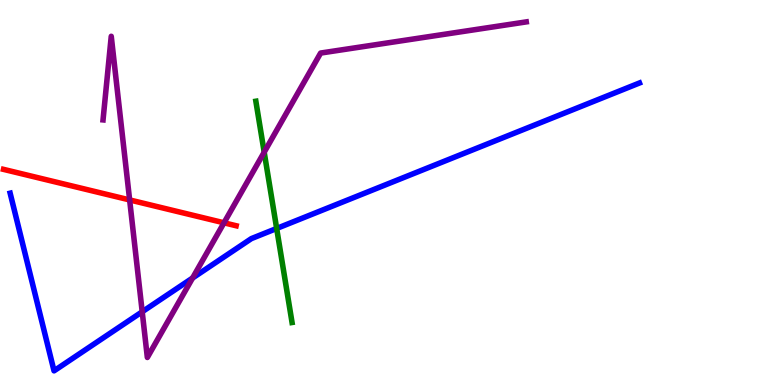[{'lines': ['blue', 'red'], 'intersections': []}, {'lines': ['green', 'red'], 'intersections': []}, {'lines': ['purple', 'red'], 'intersections': [{'x': 1.67, 'y': 4.81}, {'x': 2.89, 'y': 4.21}]}, {'lines': ['blue', 'green'], 'intersections': [{'x': 3.57, 'y': 4.07}]}, {'lines': ['blue', 'purple'], 'intersections': [{'x': 1.83, 'y': 1.9}, {'x': 2.48, 'y': 2.78}]}, {'lines': ['green', 'purple'], 'intersections': [{'x': 3.41, 'y': 6.05}]}]